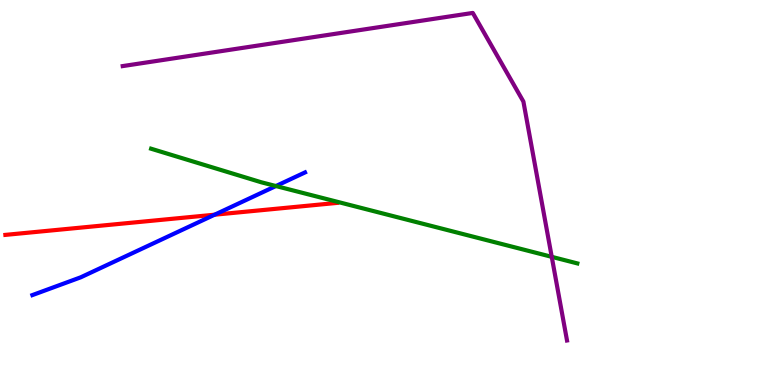[{'lines': ['blue', 'red'], 'intersections': [{'x': 2.77, 'y': 4.42}]}, {'lines': ['green', 'red'], 'intersections': []}, {'lines': ['purple', 'red'], 'intersections': []}, {'lines': ['blue', 'green'], 'intersections': [{'x': 3.56, 'y': 5.17}]}, {'lines': ['blue', 'purple'], 'intersections': []}, {'lines': ['green', 'purple'], 'intersections': [{'x': 7.12, 'y': 3.33}]}]